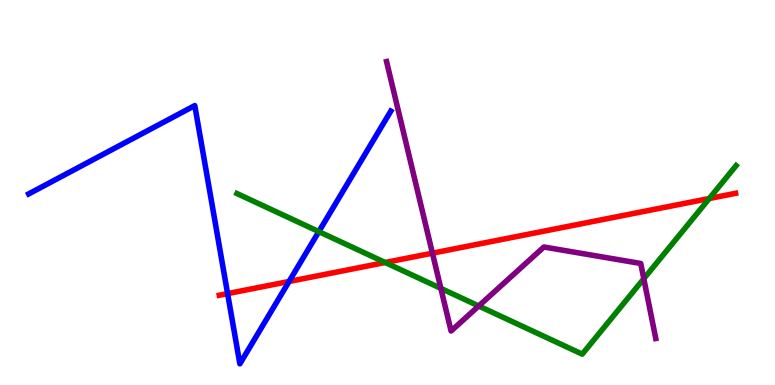[{'lines': ['blue', 'red'], 'intersections': [{'x': 2.94, 'y': 2.37}, {'x': 3.73, 'y': 2.69}]}, {'lines': ['green', 'red'], 'intersections': [{'x': 4.97, 'y': 3.18}, {'x': 9.15, 'y': 4.84}]}, {'lines': ['purple', 'red'], 'intersections': [{'x': 5.58, 'y': 3.42}]}, {'lines': ['blue', 'green'], 'intersections': [{'x': 4.11, 'y': 3.98}]}, {'lines': ['blue', 'purple'], 'intersections': []}, {'lines': ['green', 'purple'], 'intersections': [{'x': 5.69, 'y': 2.51}, {'x': 6.18, 'y': 2.05}, {'x': 8.31, 'y': 2.76}]}]